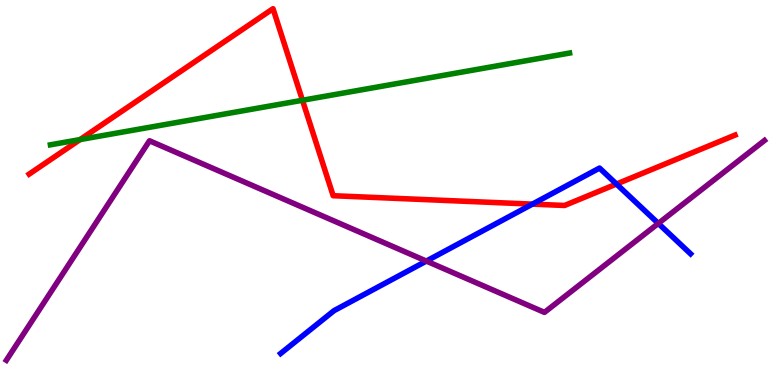[{'lines': ['blue', 'red'], 'intersections': [{'x': 6.87, 'y': 4.7}, {'x': 7.95, 'y': 5.22}]}, {'lines': ['green', 'red'], 'intersections': [{'x': 1.03, 'y': 6.37}, {'x': 3.9, 'y': 7.4}]}, {'lines': ['purple', 'red'], 'intersections': []}, {'lines': ['blue', 'green'], 'intersections': []}, {'lines': ['blue', 'purple'], 'intersections': [{'x': 5.5, 'y': 3.22}, {'x': 8.49, 'y': 4.2}]}, {'lines': ['green', 'purple'], 'intersections': []}]